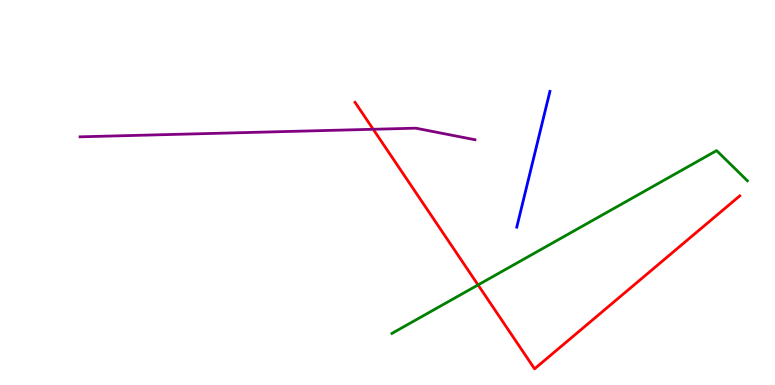[{'lines': ['blue', 'red'], 'intersections': []}, {'lines': ['green', 'red'], 'intersections': [{'x': 6.17, 'y': 2.6}]}, {'lines': ['purple', 'red'], 'intersections': [{'x': 4.82, 'y': 6.64}]}, {'lines': ['blue', 'green'], 'intersections': []}, {'lines': ['blue', 'purple'], 'intersections': []}, {'lines': ['green', 'purple'], 'intersections': []}]